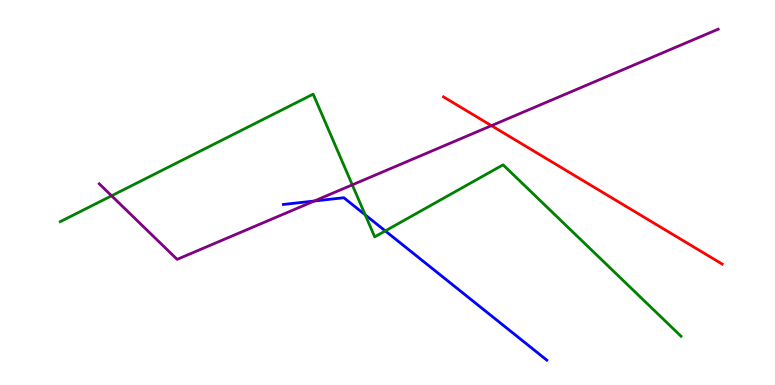[{'lines': ['blue', 'red'], 'intersections': []}, {'lines': ['green', 'red'], 'intersections': []}, {'lines': ['purple', 'red'], 'intersections': [{'x': 6.34, 'y': 6.74}]}, {'lines': ['blue', 'green'], 'intersections': [{'x': 4.71, 'y': 4.42}, {'x': 4.97, 'y': 4.0}]}, {'lines': ['blue', 'purple'], 'intersections': [{'x': 4.06, 'y': 4.78}]}, {'lines': ['green', 'purple'], 'intersections': [{'x': 1.44, 'y': 4.91}, {'x': 4.55, 'y': 5.2}]}]